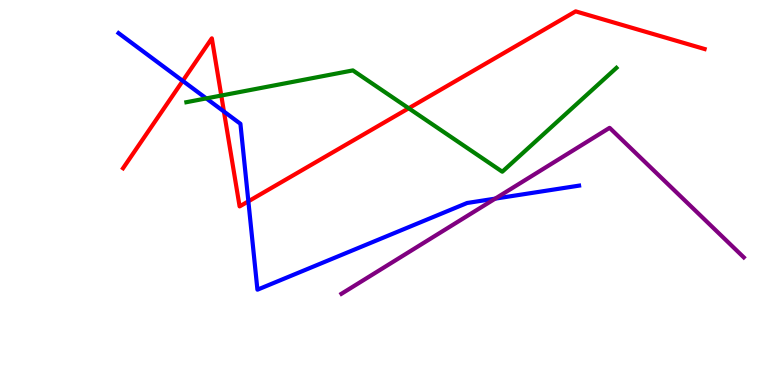[{'lines': ['blue', 'red'], 'intersections': [{'x': 2.36, 'y': 7.9}, {'x': 2.89, 'y': 7.1}, {'x': 3.2, 'y': 4.77}]}, {'lines': ['green', 'red'], 'intersections': [{'x': 2.86, 'y': 7.52}, {'x': 5.27, 'y': 7.19}]}, {'lines': ['purple', 'red'], 'intersections': []}, {'lines': ['blue', 'green'], 'intersections': [{'x': 2.66, 'y': 7.44}]}, {'lines': ['blue', 'purple'], 'intersections': [{'x': 6.39, 'y': 4.84}]}, {'lines': ['green', 'purple'], 'intersections': []}]